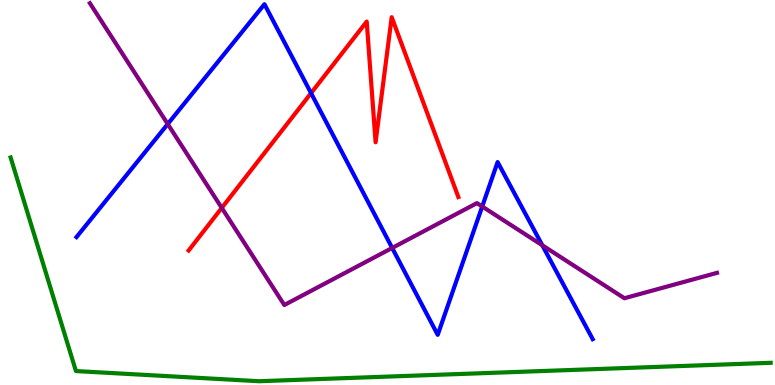[{'lines': ['blue', 'red'], 'intersections': [{'x': 4.01, 'y': 7.58}]}, {'lines': ['green', 'red'], 'intersections': []}, {'lines': ['purple', 'red'], 'intersections': [{'x': 2.86, 'y': 4.6}]}, {'lines': ['blue', 'green'], 'intersections': []}, {'lines': ['blue', 'purple'], 'intersections': [{'x': 2.16, 'y': 6.78}, {'x': 5.06, 'y': 3.56}, {'x': 6.22, 'y': 4.64}, {'x': 7.0, 'y': 3.63}]}, {'lines': ['green', 'purple'], 'intersections': []}]